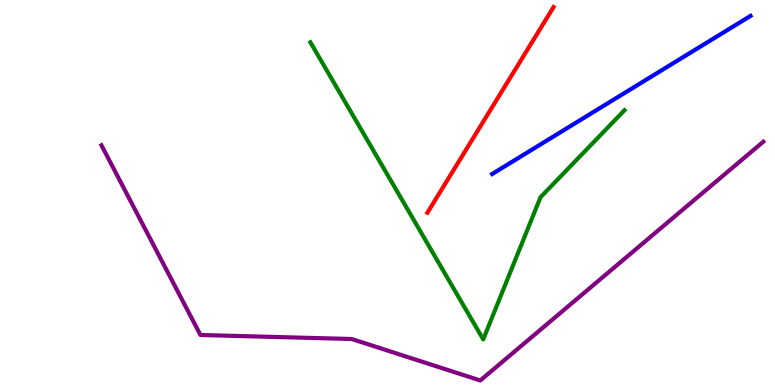[{'lines': ['blue', 'red'], 'intersections': []}, {'lines': ['green', 'red'], 'intersections': []}, {'lines': ['purple', 'red'], 'intersections': []}, {'lines': ['blue', 'green'], 'intersections': []}, {'lines': ['blue', 'purple'], 'intersections': []}, {'lines': ['green', 'purple'], 'intersections': []}]